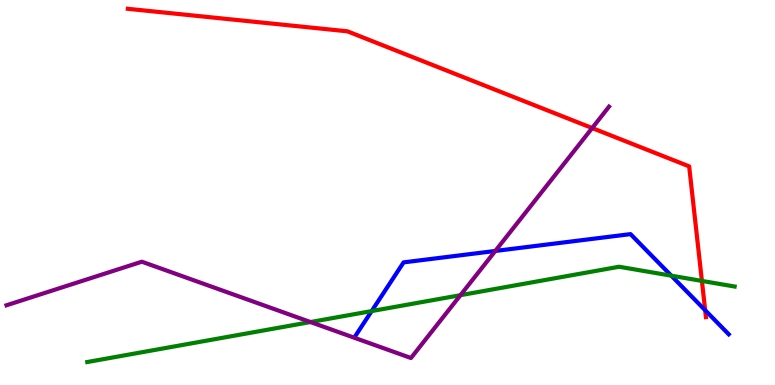[{'lines': ['blue', 'red'], 'intersections': [{'x': 9.1, 'y': 1.94}]}, {'lines': ['green', 'red'], 'intersections': [{'x': 9.06, 'y': 2.7}]}, {'lines': ['purple', 'red'], 'intersections': [{'x': 7.64, 'y': 6.67}]}, {'lines': ['blue', 'green'], 'intersections': [{'x': 4.8, 'y': 1.92}, {'x': 8.66, 'y': 2.84}]}, {'lines': ['blue', 'purple'], 'intersections': [{'x': 6.39, 'y': 3.48}]}, {'lines': ['green', 'purple'], 'intersections': [{'x': 4.01, 'y': 1.64}, {'x': 5.94, 'y': 2.33}]}]